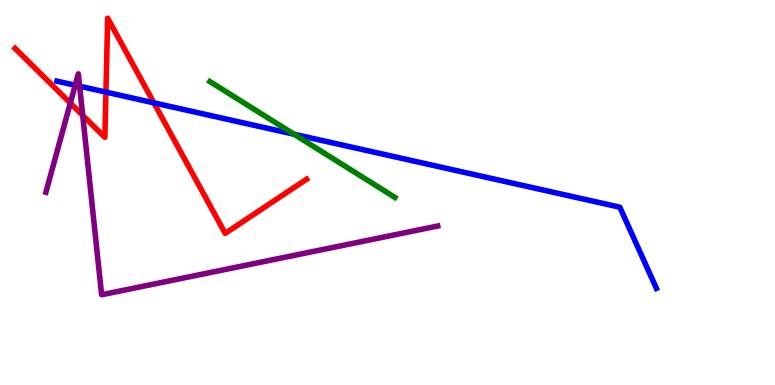[{'lines': ['blue', 'red'], 'intersections': [{'x': 1.37, 'y': 7.61}, {'x': 1.99, 'y': 7.33}]}, {'lines': ['green', 'red'], 'intersections': []}, {'lines': ['purple', 'red'], 'intersections': [{'x': 0.907, 'y': 7.32}, {'x': 1.07, 'y': 7.0}]}, {'lines': ['blue', 'green'], 'intersections': [{'x': 3.79, 'y': 6.51}]}, {'lines': ['blue', 'purple'], 'intersections': [{'x': 0.97, 'y': 7.79}, {'x': 1.03, 'y': 7.76}]}, {'lines': ['green', 'purple'], 'intersections': []}]